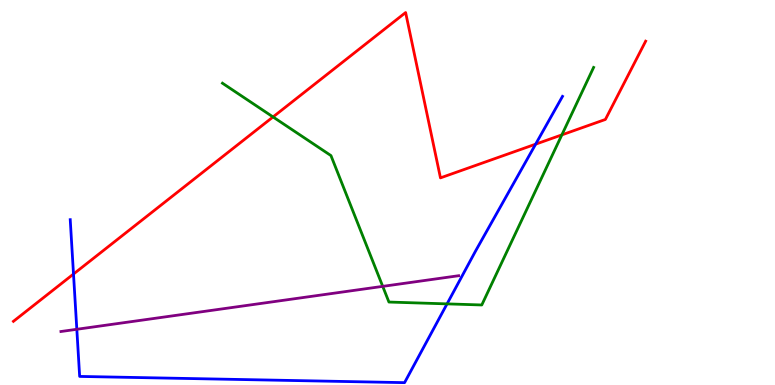[{'lines': ['blue', 'red'], 'intersections': [{'x': 0.948, 'y': 2.88}, {'x': 6.91, 'y': 6.26}]}, {'lines': ['green', 'red'], 'intersections': [{'x': 3.52, 'y': 6.96}, {'x': 7.25, 'y': 6.5}]}, {'lines': ['purple', 'red'], 'intersections': []}, {'lines': ['blue', 'green'], 'intersections': [{'x': 5.77, 'y': 2.11}]}, {'lines': ['blue', 'purple'], 'intersections': [{'x': 0.991, 'y': 1.45}]}, {'lines': ['green', 'purple'], 'intersections': [{'x': 4.94, 'y': 2.56}]}]